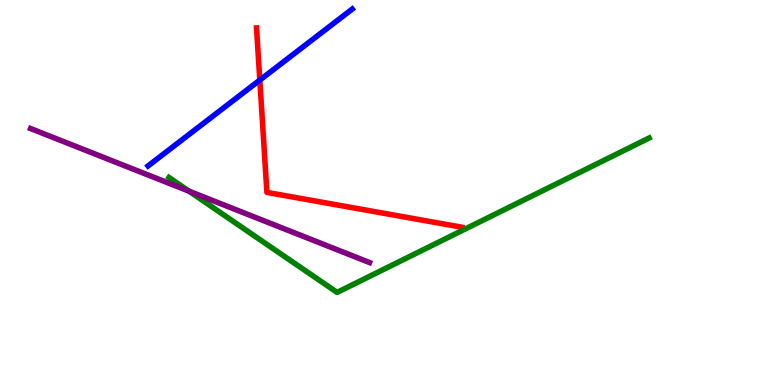[{'lines': ['blue', 'red'], 'intersections': [{'x': 3.35, 'y': 7.92}]}, {'lines': ['green', 'red'], 'intersections': []}, {'lines': ['purple', 'red'], 'intersections': []}, {'lines': ['blue', 'green'], 'intersections': []}, {'lines': ['blue', 'purple'], 'intersections': []}, {'lines': ['green', 'purple'], 'intersections': [{'x': 2.44, 'y': 5.03}]}]